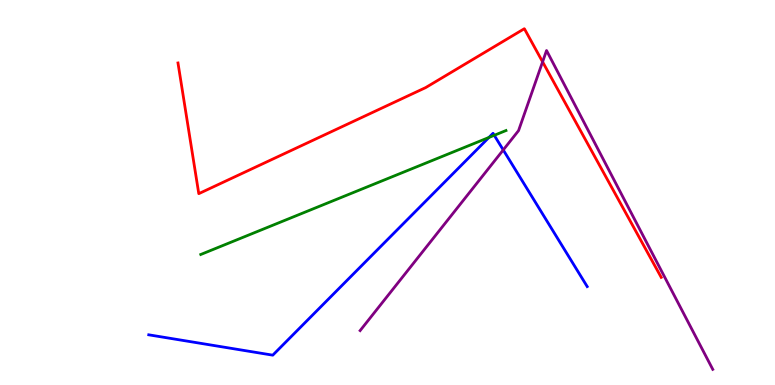[{'lines': ['blue', 'red'], 'intersections': []}, {'lines': ['green', 'red'], 'intersections': []}, {'lines': ['purple', 'red'], 'intersections': [{'x': 7.0, 'y': 8.39}]}, {'lines': ['blue', 'green'], 'intersections': [{'x': 6.31, 'y': 6.43}, {'x': 6.38, 'y': 6.49}]}, {'lines': ['blue', 'purple'], 'intersections': [{'x': 6.49, 'y': 6.11}]}, {'lines': ['green', 'purple'], 'intersections': []}]